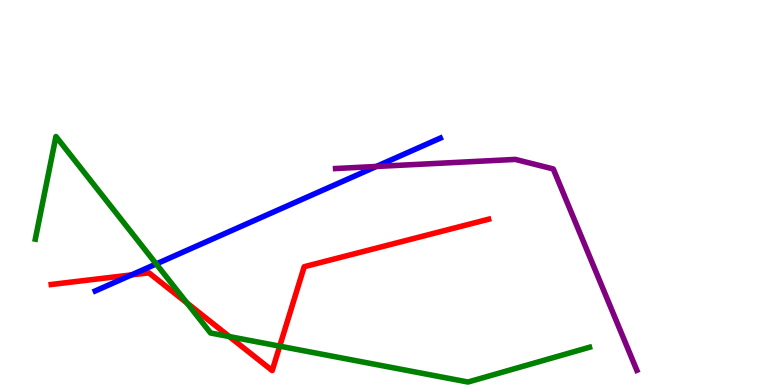[{'lines': ['blue', 'red'], 'intersections': [{'x': 1.7, 'y': 2.86}]}, {'lines': ['green', 'red'], 'intersections': [{'x': 2.41, 'y': 2.13}, {'x': 2.96, 'y': 1.26}, {'x': 3.61, 'y': 1.01}]}, {'lines': ['purple', 'red'], 'intersections': []}, {'lines': ['blue', 'green'], 'intersections': [{'x': 2.02, 'y': 3.14}]}, {'lines': ['blue', 'purple'], 'intersections': [{'x': 4.86, 'y': 5.68}]}, {'lines': ['green', 'purple'], 'intersections': []}]